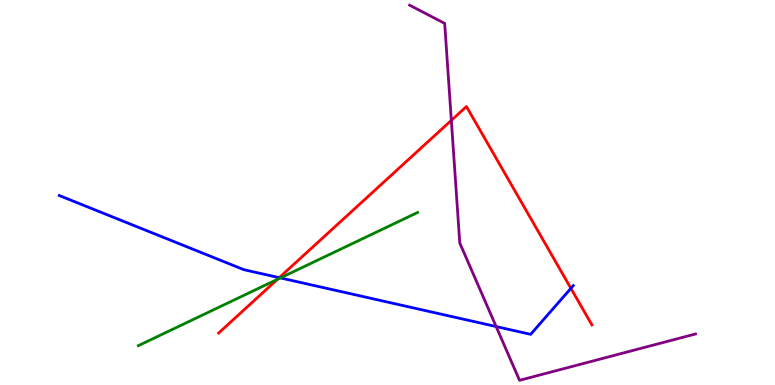[{'lines': ['blue', 'red'], 'intersections': [{'x': 3.6, 'y': 2.79}, {'x': 7.37, 'y': 2.51}]}, {'lines': ['green', 'red'], 'intersections': [{'x': 3.58, 'y': 2.74}]}, {'lines': ['purple', 'red'], 'intersections': [{'x': 5.82, 'y': 6.87}]}, {'lines': ['blue', 'green'], 'intersections': [{'x': 3.62, 'y': 2.78}]}, {'lines': ['blue', 'purple'], 'intersections': [{'x': 6.4, 'y': 1.52}]}, {'lines': ['green', 'purple'], 'intersections': []}]